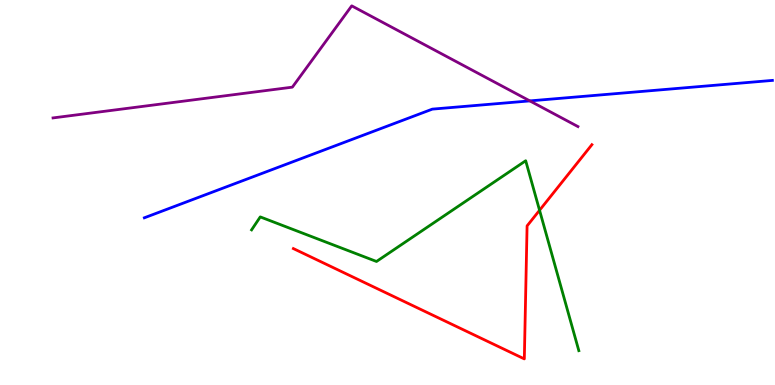[{'lines': ['blue', 'red'], 'intersections': []}, {'lines': ['green', 'red'], 'intersections': [{'x': 6.96, 'y': 4.54}]}, {'lines': ['purple', 'red'], 'intersections': []}, {'lines': ['blue', 'green'], 'intersections': []}, {'lines': ['blue', 'purple'], 'intersections': [{'x': 6.84, 'y': 7.38}]}, {'lines': ['green', 'purple'], 'intersections': []}]